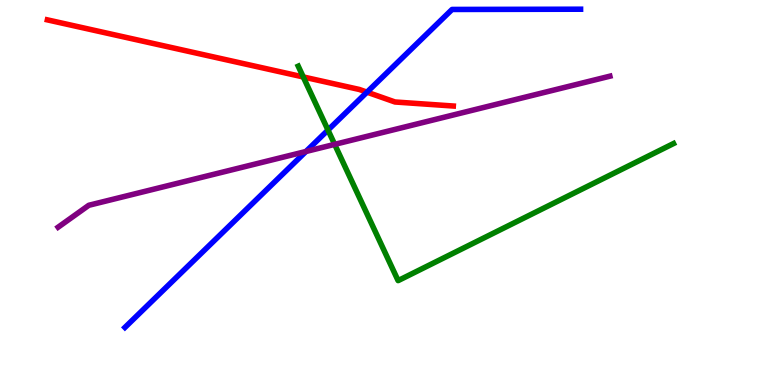[{'lines': ['blue', 'red'], 'intersections': [{'x': 4.74, 'y': 7.61}]}, {'lines': ['green', 'red'], 'intersections': [{'x': 3.91, 'y': 8.0}]}, {'lines': ['purple', 'red'], 'intersections': []}, {'lines': ['blue', 'green'], 'intersections': [{'x': 4.23, 'y': 6.62}]}, {'lines': ['blue', 'purple'], 'intersections': [{'x': 3.95, 'y': 6.07}]}, {'lines': ['green', 'purple'], 'intersections': [{'x': 4.32, 'y': 6.25}]}]